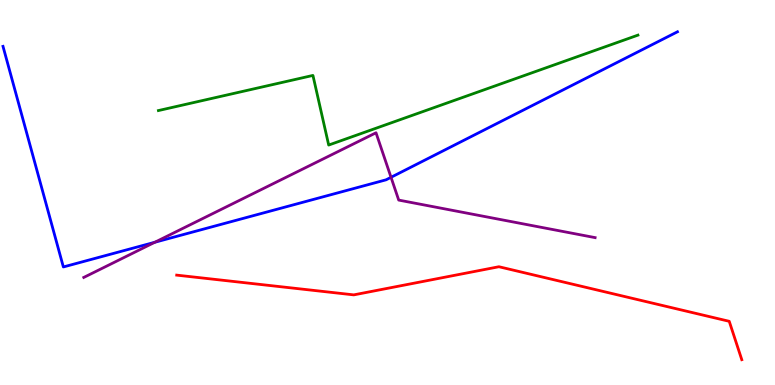[{'lines': ['blue', 'red'], 'intersections': []}, {'lines': ['green', 'red'], 'intersections': []}, {'lines': ['purple', 'red'], 'intersections': []}, {'lines': ['blue', 'green'], 'intersections': []}, {'lines': ['blue', 'purple'], 'intersections': [{'x': 2.0, 'y': 3.71}, {'x': 5.05, 'y': 5.39}]}, {'lines': ['green', 'purple'], 'intersections': []}]